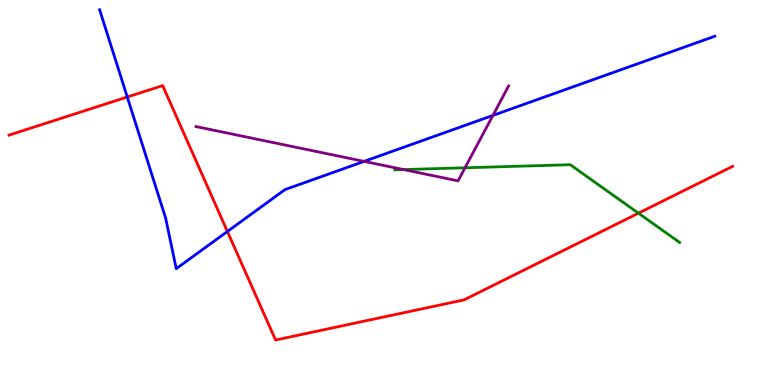[{'lines': ['blue', 'red'], 'intersections': [{'x': 1.64, 'y': 7.48}, {'x': 2.93, 'y': 3.99}]}, {'lines': ['green', 'red'], 'intersections': [{'x': 8.24, 'y': 4.46}]}, {'lines': ['purple', 'red'], 'intersections': []}, {'lines': ['blue', 'green'], 'intersections': []}, {'lines': ['blue', 'purple'], 'intersections': [{'x': 4.7, 'y': 5.81}, {'x': 6.36, 'y': 7.0}]}, {'lines': ['green', 'purple'], 'intersections': [{'x': 5.21, 'y': 5.6}, {'x': 6.0, 'y': 5.64}]}]